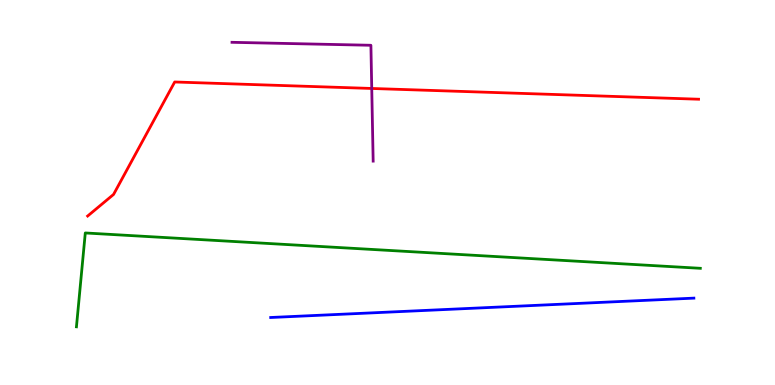[{'lines': ['blue', 'red'], 'intersections': []}, {'lines': ['green', 'red'], 'intersections': []}, {'lines': ['purple', 'red'], 'intersections': [{'x': 4.8, 'y': 7.7}]}, {'lines': ['blue', 'green'], 'intersections': []}, {'lines': ['blue', 'purple'], 'intersections': []}, {'lines': ['green', 'purple'], 'intersections': []}]